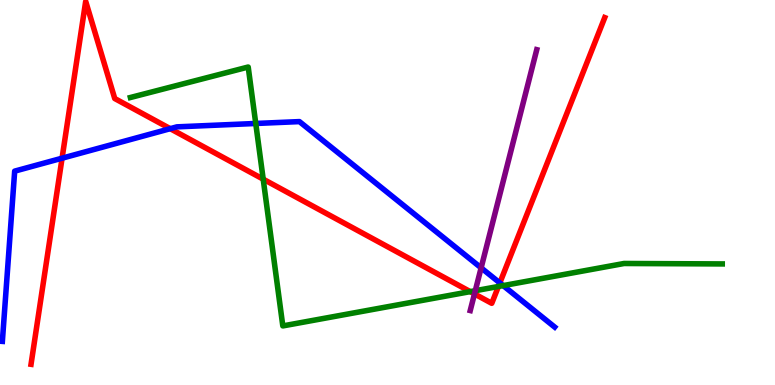[{'lines': ['blue', 'red'], 'intersections': [{'x': 0.801, 'y': 5.89}, {'x': 2.2, 'y': 6.66}, {'x': 6.45, 'y': 2.65}]}, {'lines': ['green', 'red'], 'intersections': [{'x': 3.4, 'y': 5.35}, {'x': 6.07, 'y': 2.43}, {'x': 6.43, 'y': 2.56}]}, {'lines': ['purple', 'red'], 'intersections': [{'x': 6.12, 'y': 2.37}]}, {'lines': ['blue', 'green'], 'intersections': [{'x': 3.3, 'y': 6.79}, {'x': 6.49, 'y': 2.58}]}, {'lines': ['blue', 'purple'], 'intersections': [{'x': 6.21, 'y': 3.04}]}, {'lines': ['green', 'purple'], 'intersections': [{'x': 6.13, 'y': 2.45}]}]